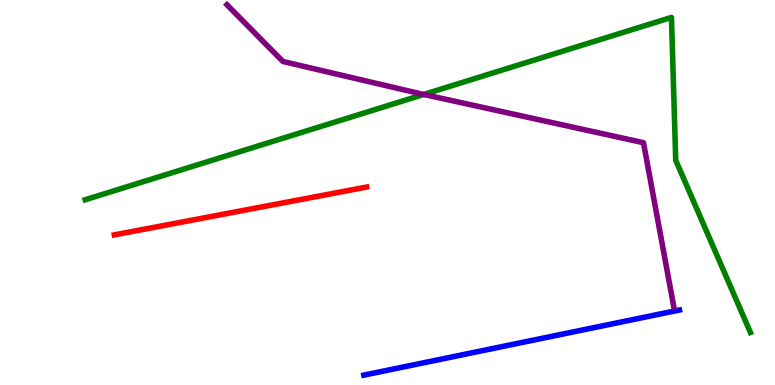[{'lines': ['blue', 'red'], 'intersections': []}, {'lines': ['green', 'red'], 'intersections': []}, {'lines': ['purple', 'red'], 'intersections': []}, {'lines': ['blue', 'green'], 'intersections': []}, {'lines': ['blue', 'purple'], 'intersections': []}, {'lines': ['green', 'purple'], 'intersections': [{'x': 5.47, 'y': 7.55}]}]